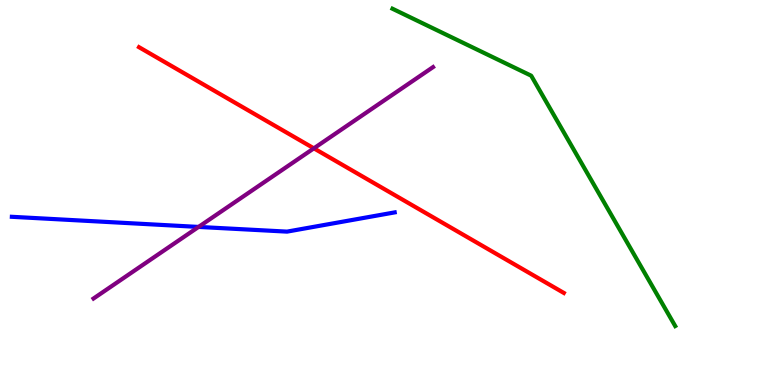[{'lines': ['blue', 'red'], 'intersections': []}, {'lines': ['green', 'red'], 'intersections': []}, {'lines': ['purple', 'red'], 'intersections': [{'x': 4.05, 'y': 6.15}]}, {'lines': ['blue', 'green'], 'intersections': []}, {'lines': ['blue', 'purple'], 'intersections': [{'x': 2.56, 'y': 4.11}]}, {'lines': ['green', 'purple'], 'intersections': []}]